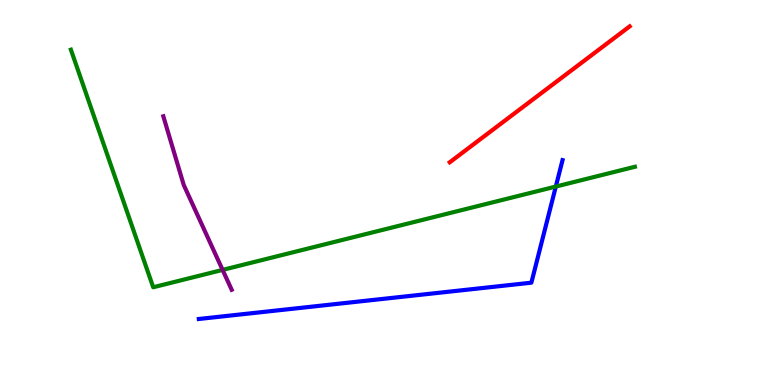[{'lines': ['blue', 'red'], 'intersections': []}, {'lines': ['green', 'red'], 'intersections': []}, {'lines': ['purple', 'red'], 'intersections': []}, {'lines': ['blue', 'green'], 'intersections': [{'x': 7.17, 'y': 5.15}]}, {'lines': ['blue', 'purple'], 'intersections': []}, {'lines': ['green', 'purple'], 'intersections': [{'x': 2.87, 'y': 2.99}]}]